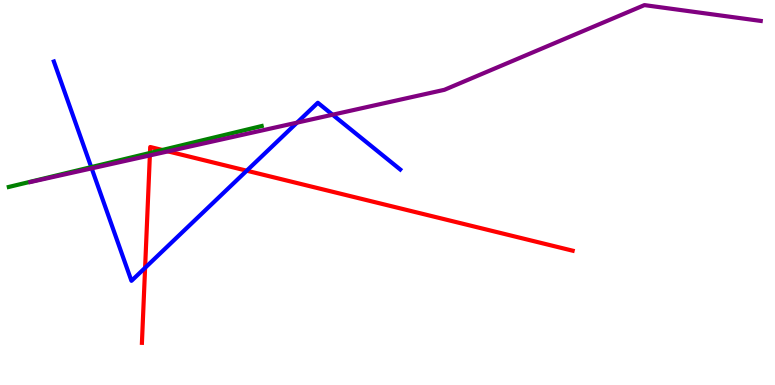[{'lines': ['blue', 'red'], 'intersections': [{'x': 1.87, 'y': 3.04}, {'x': 3.18, 'y': 5.57}]}, {'lines': ['green', 'red'], 'intersections': [{'x': 1.94, 'y': 6.03}, {'x': 2.09, 'y': 6.1}]}, {'lines': ['purple', 'red'], 'intersections': [{'x': 1.93, 'y': 5.96}, {'x': 2.17, 'y': 6.07}]}, {'lines': ['blue', 'green'], 'intersections': [{'x': 1.18, 'y': 5.66}]}, {'lines': ['blue', 'purple'], 'intersections': [{'x': 1.18, 'y': 5.63}, {'x': 3.83, 'y': 6.81}, {'x': 4.29, 'y': 7.02}]}, {'lines': ['green', 'purple'], 'intersections': []}]